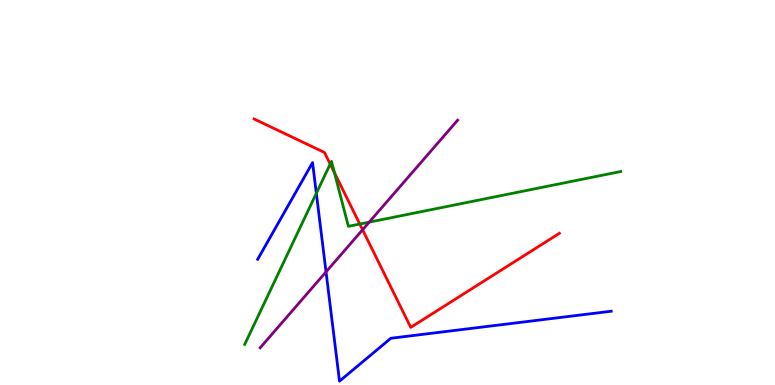[{'lines': ['blue', 'red'], 'intersections': []}, {'lines': ['green', 'red'], 'intersections': [{'x': 4.26, 'y': 5.74}, {'x': 4.32, 'y': 5.51}, {'x': 4.64, 'y': 4.18}]}, {'lines': ['purple', 'red'], 'intersections': [{'x': 4.68, 'y': 4.03}]}, {'lines': ['blue', 'green'], 'intersections': [{'x': 4.08, 'y': 4.98}]}, {'lines': ['blue', 'purple'], 'intersections': [{'x': 4.21, 'y': 2.94}]}, {'lines': ['green', 'purple'], 'intersections': [{'x': 4.76, 'y': 4.23}]}]